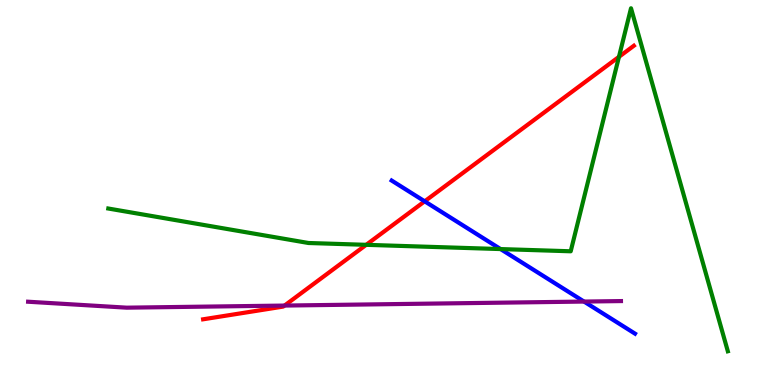[{'lines': ['blue', 'red'], 'intersections': [{'x': 5.48, 'y': 4.77}]}, {'lines': ['green', 'red'], 'intersections': [{'x': 4.73, 'y': 3.64}, {'x': 7.99, 'y': 8.52}]}, {'lines': ['purple', 'red'], 'intersections': [{'x': 3.67, 'y': 2.06}]}, {'lines': ['blue', 'green'], 'intersections': [{'x': 6.46, 'y': 3.53}]}, {'lines': ['blue', 'purple'], 'intersections': [{'x': 7.54, 'y': 2.17}]}, {'lines': ['green', 'purple'], 'intersections': []}]